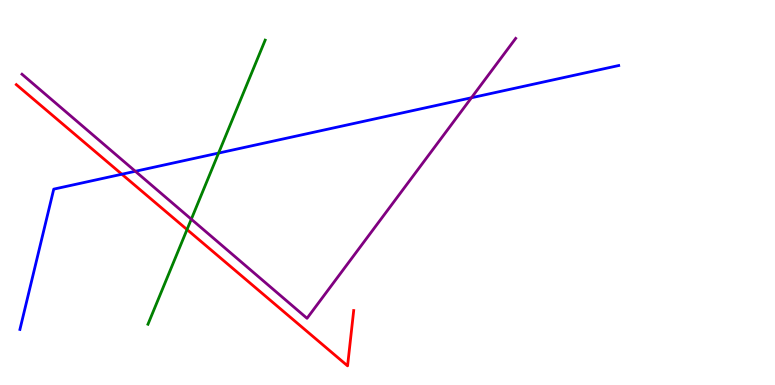[{'lines': ['blue', 'red'], 'intersections': [{'x': 1.57, 'y': 5.47}]}, {'lines': ['green', 'red'], 'intersections': [{'x': 2.41, 'y': 4.04}]}, {'lines': ['purple', 'red'], 'intersections': []}, {'lines': ['blue', 'green'], 'intersections': [{'x': 2.82, 'y': 6.02}]}, {'lines': ['blue', 'purple'], 'intersections': [{'x': 1.75, 'y': 5.55}, {'x': 6.08, 'y': 7.46}]}, {'lines': ['green', 'purple'], 'intersections': [{'x': 2.47, 'y': 4.31}]}]